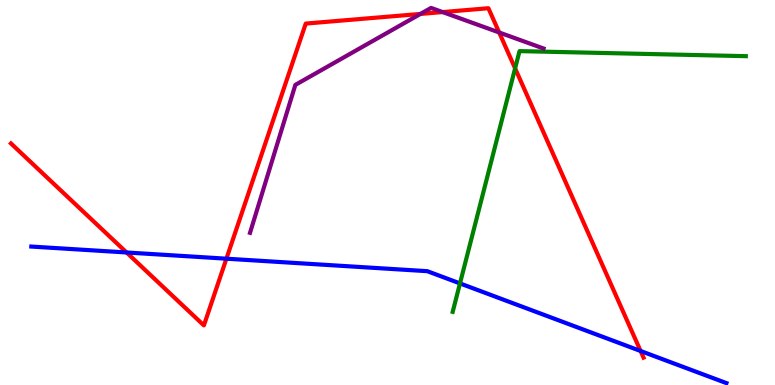[{'lines': ['blue', 'red'], 'intersections': [{'x': 1.63, 'y': 3.44}, {'x': 2.92, 'y': 3.28}, {'x': 8.27, 'y': 0.884}]}, {'lines': ['green', 'red'], 'intersections': [{'x': 6.65, 'y': 8.22}]}, {'lines': ['purple', 'red'], 'intersections': [{'x': 5.43, 'y': 9.64}, {'x': 5.71, 'y': 9.69}, {'x': 6.44, 'y': 9.16}]}, {'lines': ['blue', 'green'], 'intersections': [{'x': 5.94, 'y': 2.64}]}, {'lines': ['blue', 'purple'], 'intersections': []}, {'lines': ['green', 'purple'], 'intersections': []}]